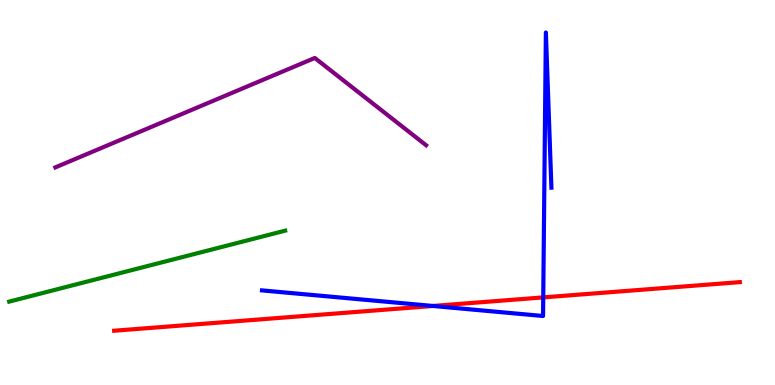[{'lines': ['blue', 'red'], 'intersections': [{'x': 5.59, 'y': 2.05}, {'x': 7.01, 'y': 2.28}]}, {'lines': ['green', 'red'], 'intersections': []}, {'lines': ['purple', 'red'], 'intersections': []}, {'lines': ['blue', 'green'], 'intersections': []}, {'lines': ['blue', 'purple'], 'intersections': []}, {'lines': ['green', 'purple'], 'intersections': []}]